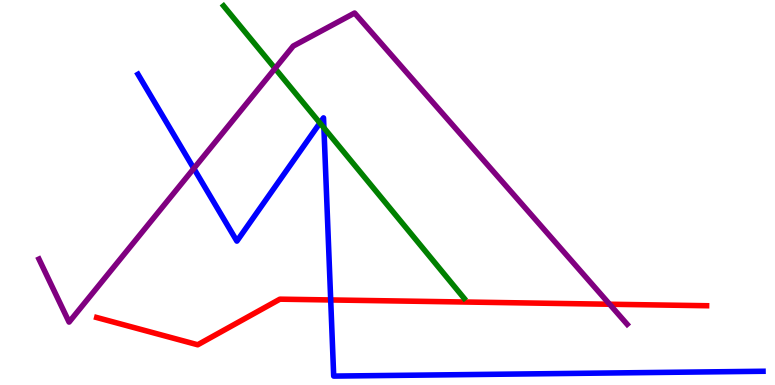[{'lines': ['blue', 'red'], 'intersections': [{'x': 4.27, 'y': 2.21}]}, {'lines': ['green', 'red'], 'intersections': []}, {'lines': ['purple', 'red'], 'intersections': [{'x': 7.87, 'y': 2.1}]}, {'lines': ['blue', 'green'], 'intersections': [{'x': 4.13, 'y': 6.81}, {'x': 4.18, 'y': 6.68}]}, {'lines': ['blue', 'purple'], 'intersections': [{'x': 2.5, 'y': 5.62}]}, {'lines': ['green', 'purple'], 'intersections': [{'x': 3.55, 'y': 8.22}]}]